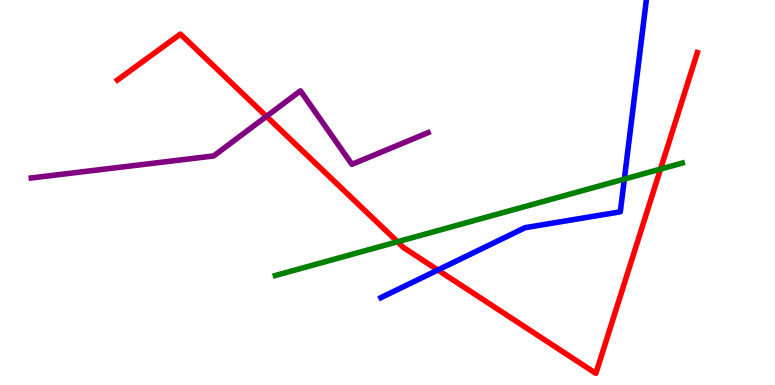[{'lines': ['blue', 'red'], 'intersections': [{'x': 5.65, 'y': 2.99}]}, {'lines': ['green', 'red'], 'intersections': [{'x': 5.13, 'y': 3.72}, {'x': 8.52, 'y': 5.61}]}, {'lines': ['purple', 'red'], 'intersections': [{'x': 3.44, 'y': 6.98}]}, {'lines': ['blue', 'green'], 'intersections': [{'x': 8.06, 'y': 5.35}]}, {'lines': ['blue', 'purple'], 'intersections': []}, {'lines': ['green', 'purple'], 'intersections': []}]